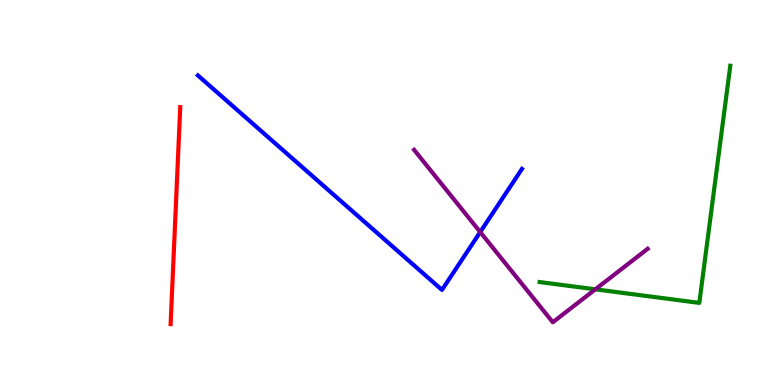[{'lines': ['blue', 'red'], 'intersections': []}, {'lines': ['green', 'red'], 'intersections': []}, {'lines': ['purple', 'red'], 'intersections': []}, {'lines': ['blue', 'green'], 'intersections': []}, {'lines': ['blue', 'purple'], 'intersections': [{'x': 6.2, 'y': 3.97}]}, {'lines': ['green', 'purple'], 'intersections': [{'x': 7.68, 'y': 2.49}]}]